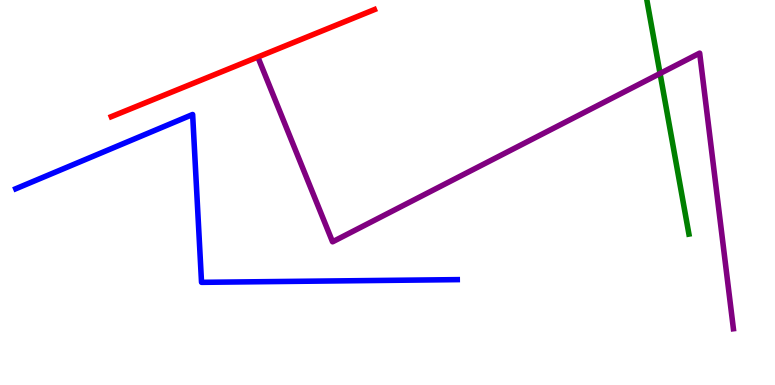[{'lines': ['blue', 'red'], 'intersections': []}, {'lines': ['green', 'red'], 'intersections': []}, {'lines': ['purple', 'red'], 'intersections': []}, {'lines': ['blue', 'green'], 'intersections': []}, {'lines': ['blue', 'purple'], 'intersections': []}, {'lines': ['green', 'purple'], 'intersections': [{'x': 8.52, 'y': 8.09}]}]